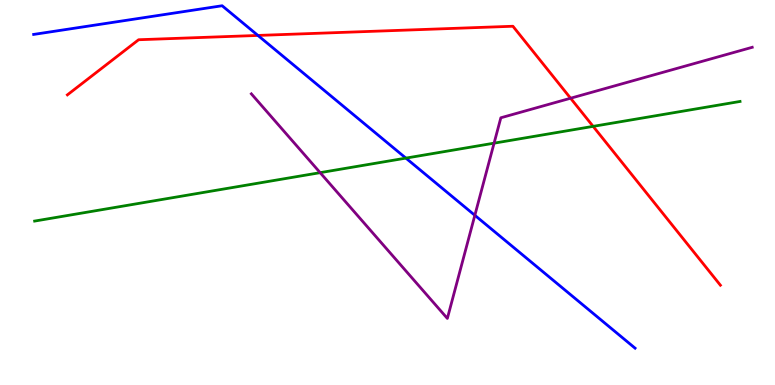[{'lines': ['blue', 'red'], 'intersections': [{'x': 3.33, 'y': 9.08}]}, {'lines': ['green', 'red'], 'intersections': [{'x': 7.65, 'y': 6.72}]}, {'lines': ['purple', 'red'], 'intersections': [{'x': 7.36, 'y': 7.45}]}, {'lines': ['blue', 'green'], 'intersections': [{'x': 5.24, 'y': 5.89}]}, {'lines': ['blue', 'purple'], 'intersections': [{'x': 6.13, 'y': 4.41}]}, {'lines': ['green', 'purple'], 'intersections': [{'x': 4.13, 'y': 5.52}, {'x': 6.38, 'y': 6.28}]}]